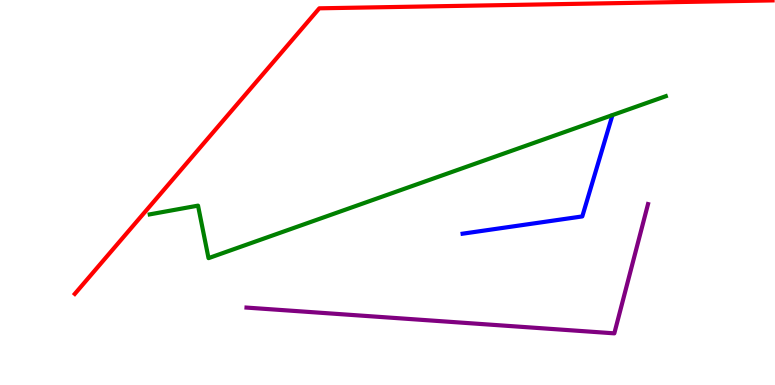[{'lines': ['blue', 'red'], 'intersections': []}, {'lines': ['green', 'red'], 'intersections': []}, {'lines': ['purple', 'red'], 'intersections': []}, {'lines': ['blue', 'green'], 'intersections': []}, {'lines': ['blue', 'purple'], 'intersections': []}, {'lines': ['green', 'purple'], 'intersections': []}]